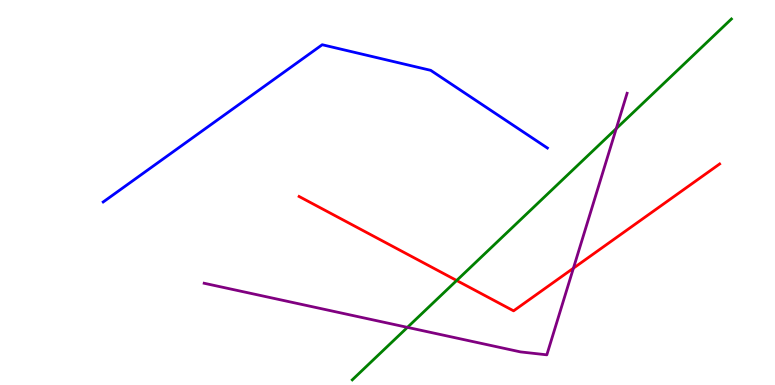[{'lines': ['blue', 'red'], 'intersections': []}, {'lines': ['green', 'red'], 'intersections': [{'x': 5.89, 'y': 2.71}]}, {'lines': ['purple', 'red'], 'intersections': [{'x': 7.4, 'y': 3.03}]}, {'lines': ['blue', 'green'], 'intersections': []}, {'lines': ['blue', 'purple'], 'intersections': []}, {'lines': ['green', 'purple'], 'intersections': [{'x': 5.26, 'y': 1.5}, {'x': 7.95, 'y': 6.66}]}]